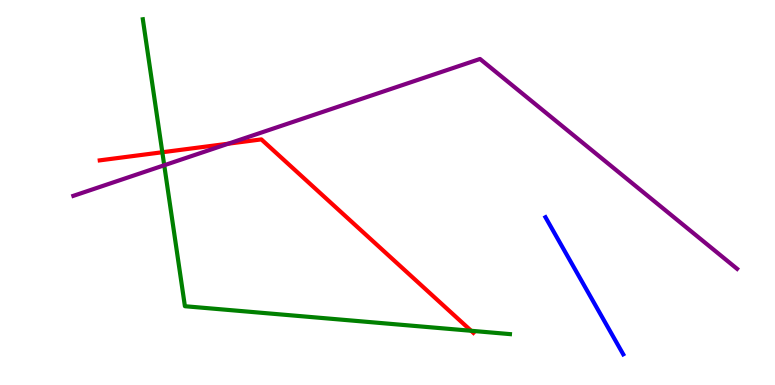[{'lines': ['blue', 'red'], 'intersections': []}, {'lines': ['green', 'red'], 'intersections': [{'x': 2.09, 'y': 6.05}, {'x': 6.08, 'y': 1.41}]}, {'lines': ['purple', 'red'], 'intersections': [{'x': 2.95, 'y': 6.27}]}, {'lines': ['blue', 'green'], 'intersections': []}, {'lines': ['blue', 'purple'], 'intersections': []}, {'lines': ['green', 'purple'], 'intersections': [{'x': 2.12, 'y': 5.71}]}]